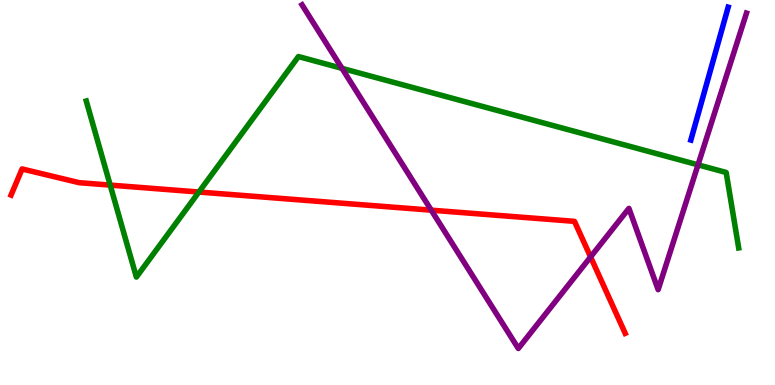[{'lines': ['blue', 'red'], 'intersections': []}, {'lines': ['green', 'red'], 'intersections': [{'x': 1.42, 'y': 5.19}, {'x': 2.57, 'y': 5.01}]}, {'lines': ['purple', 'red'], 'intersections': [{'x': 5.56, 'y': 4.54}, {'x': 7.62, 'y': 3.33}]}, {'lines': ['blue', 'green'], 'intersections': []}, {'lines': ['blue', 'purple'], 'intersections': []}, {'lines': ['green', 'purple'], 'intersections': [{'x': 4.41, 'y': 8.22}, {'x': 9.01, 'y': 5.72}]}]